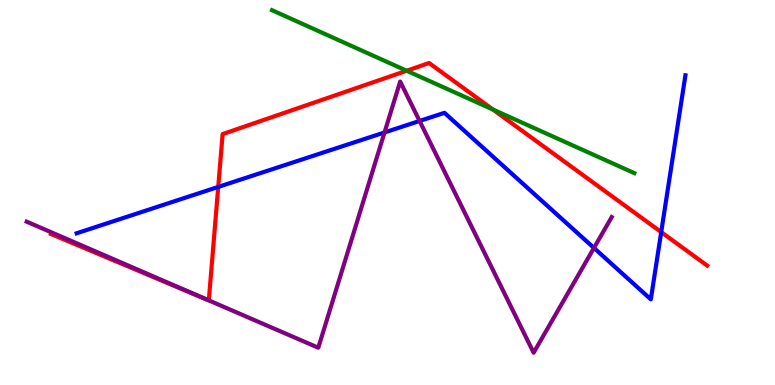[{'lines': ['blue', 'red'], 'intersections': [{'x': 2.82, 'y': 5.15}, {'x': 8.53, 'y': 3.97}]}, {'lines': ['green', 'red'], 'intersections': [{'x': 5.25, 'y': 8.16}, {'x': 6.36, 'y': 7.15}]}, {'lines': ['purple', 'red'], 'intersections': [{'x': 2.69, 'y': 2.2}]}, {'lines': ['blue', 'green'], 'intersections': []}, {'lines': ['blue', 'purple'], 'intersections': [{'x': 4.96, 'y': 6.56}, {'x': 5.41, 'y': 6.86}, {'x': 7.66, 'y': 3.56}]}, {'lines': ['green', 'purple'], 'intersections': []}]